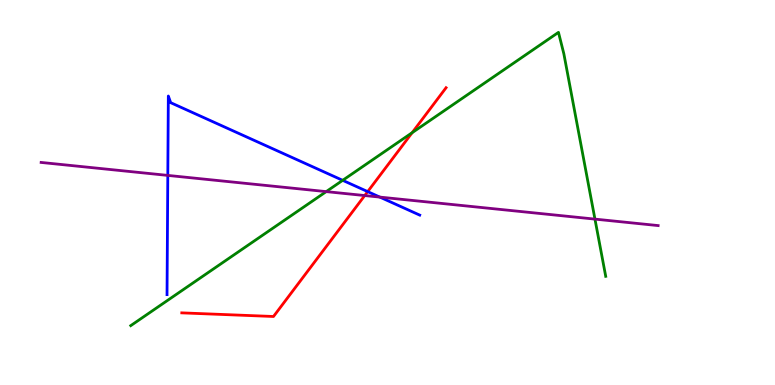[{'lines': ['blue', 'red'], 'intersections': [{'x': 4.74, 'y': 5.02}]}, {'lines': ['green', 'red'], 'intersections': [{'x': 5.32, 'y': 6.55}]}, {'lines': ['purple', 'red'], 'intersections': [{'x': 4.71, 'y': 4.92}]}, {'lines': ['blue', 'green'], 'intersections': [{'x': 4.42, 'y': 5.32}]}, {'lines': ['blue', 'purple'], 'intersections': [{'x': 2.17, 'y': 5.44}, {'x': 4.9, 'y': 4.88}]}, {'lines': ['green', 'purple'], 'intersections': [{'x': 4.21, 'y': 5.02}, {'x': 7.68, 'y': 4.31}]}]